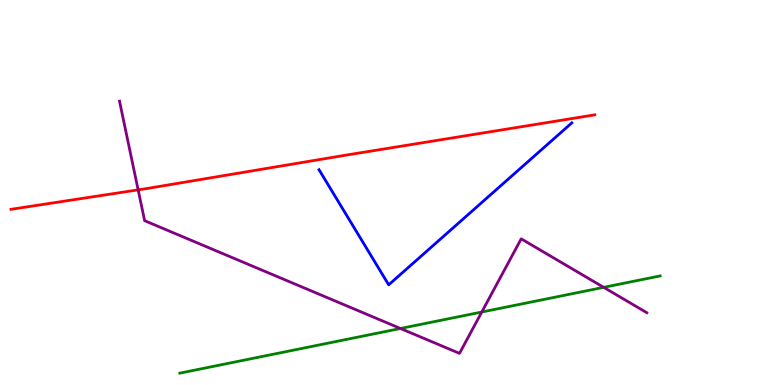[{'lines': ['blue', 'red'], 'intersections': []}, {'lines': ['green', 'red'], 'intersections': []}, {'lines': ['purple', 'red'], 'intersections': [{'x': 1.78, 'y': 5.07}]}, {'lines': ['blue', 'green'], 'intersections': []}, {'lines': ['blue', 'purple'], 'intersections': []}, {'lines': ['green', 'purple'], 'intersections': [{'x': 5.17, 'y': 1.47}, {'x': 6.22, 'y': 1.9}, {'x': 7.79, 'y': 2.54}]}]